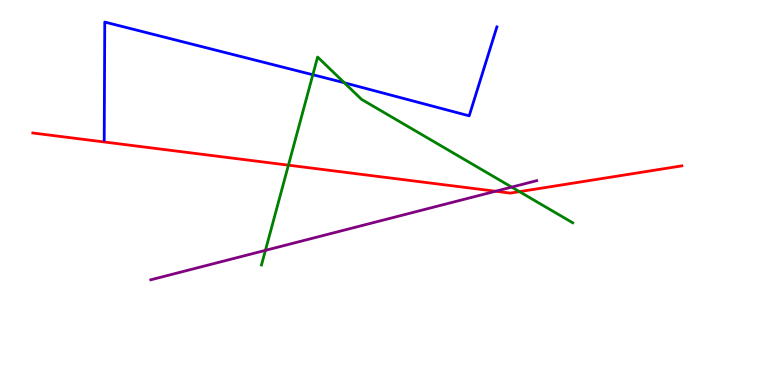[{'lines': ['blue', 'red'], 'intersections': []}, {'lines': ['green', 'red'], 'intersections': [{'x': 3.72, 'y': 5.71}, {'x': 6.7, 'y': 5.02}]}, {'lines': ['purple', 'red'], 'intersections': [{'x': 6.39, 'y': 5.03}]}, {'lines': ['blue', 'green'], 'intersections': [{'x': 4.04, 'y': 8.06}, {'x': 4.44, 'y': 7.85}]}, {'lines': ['blue', 'purple'], 'intersections': []}, {'lines': ['green', 'purple'], 'intersections': [{'x': 3.42, 'y': 3.5}, {'x': 6.6, 'y': 5.14}]}]